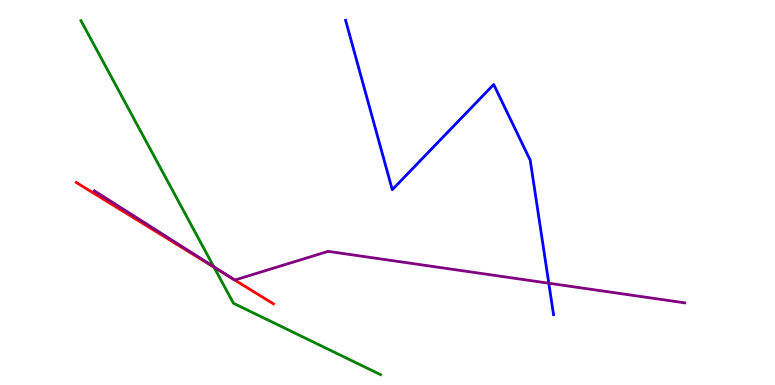[{'lines': ['blue', 'red'], 'intersections': []}, {'lines': ['green', 'red'], 'intersections': [{'x': 2.76, 'y': 3.06}]}, {'lines': ['purple', 'red'], 'intersections': [{'x': 3.02, 'y': 2.74}, {'x': 3.03, 'y': 2.73}]}, {'lines': ['blue', 'green'], 'intersections': []}, {'lines': ['blue', 'purple'], 'intersections': [{'x': 7.08, 'y': 2.64}]}, {'lines': ['green', 'purple'], 'intersections': [{'x': 2.76, 'y': 3.07}]}]